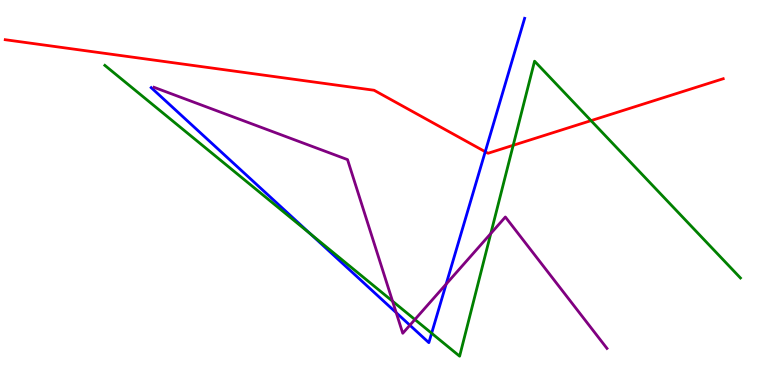[{'lines': ['blue', 'red'], 'intersections': [{'x': 6.26, 'y': 6.06}]}, {'lines': ['green', 'red'], 'intersections': [{'x': 6.62, 'y': 6.23}, {'x': 7.63, 'y': 6.87}]}, {'lines': ['purple', 'red'], 'intersections': []}, {'lines': ['blue', 'green'], 'intersections': [{'x': 4.01, 'y': 3.93}, {'x': 5.57, 'y': 1.34}]}, {'lines': ['blue', 'purple'], 'intersections': [{'x': 5.11, 'y': 1.88}, {'x': 5.29, 'y': 1.55}, {'x': 5.76, 'y': 2.62}]}, {'lines': ['green', 'purple'], 'intersections': [{'x': 5.07, 'y': 2.18}, {'x': 5.35, 'y': 1.7}, {'x': 6.33, 'y': 3.93}]}]